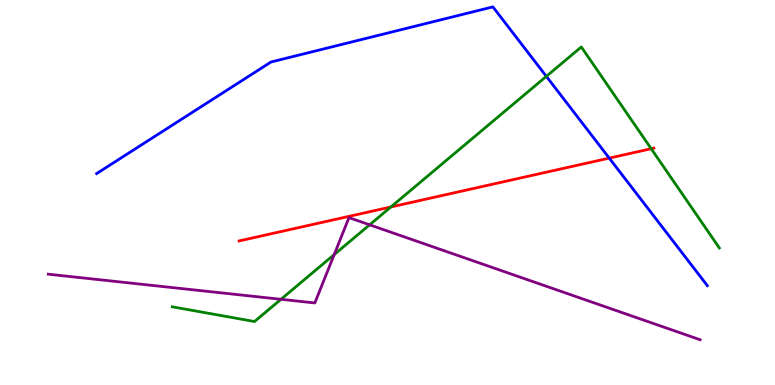[{'lines': ['blue', 'red'], 'intersections': [{'x': 7.86, 'y': 5.89}]}, {'lines': ['green', 'red'], 'intersections': [{'x': 5.04, 'y': 4.62}, {'x': 8.4, 'y': 6.14}]}, {'lines': ['purple', 'red'], 'intersections': []}, {'lines': ['blue', 'green'], 'intersections': [{'x': 7.05, 'y': 8.02}]}, {'lines': ['blue', 'purple'], 'intersections': []}, {'lines': ['green', 'purple'], 'intersections': [{'x': 3.63, 'y': 2.23}, {'x': 4.31, 'y': 3.39}, {'x': 4.77, 'y': 4.16}]}]